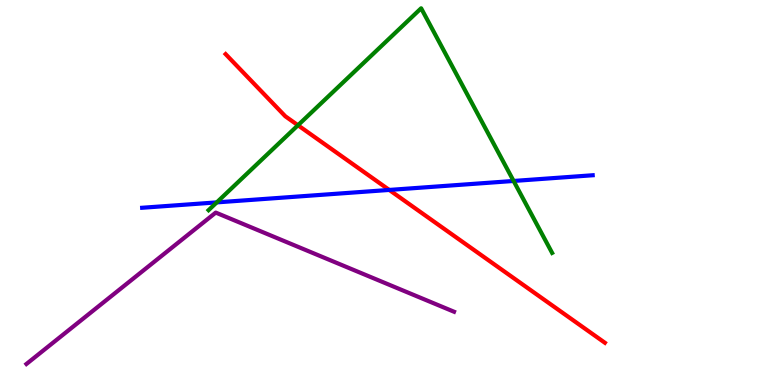[{'lines': ['blue', 'red'], 'intersections': [{'x': 5.02, 'y': 5.07}]}, {'lines': ['green', 'red'], 'intersections': [{'x': 3.84, 'y': 6.75}]}, {'lines': ['purple', 'red'], 'intersections': []}, {'lines': ['blue', 'green'], 'intersections': [{'x': 2.8, 'y': 4.74}, {'x': 6.63, 'y': 5.3}]}, {'lines': ['blue', 'purple'], 'intersections': []}, {'lines': ['green', 'purple'], 'intersections': []}]